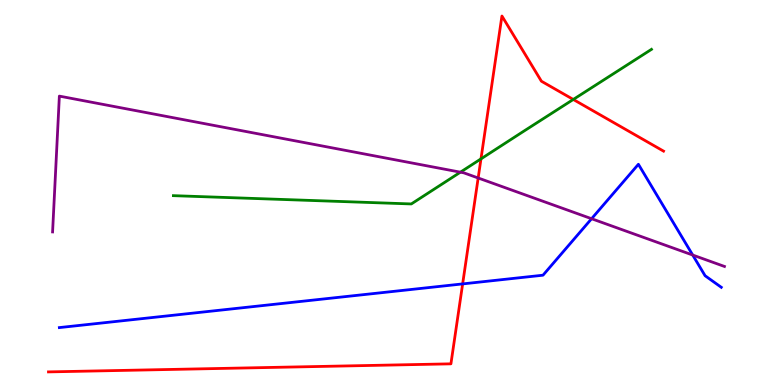[{'lines': ['blue', 'red'], 'intersections': [{'x': 5.97, 'y': 2.63}]}, {'lines': ['green', 'red'], 'intersections': [{'x': 6.21, 'y': 5.87}, {'x': 7.4, 'y': 7.42}]}, {'lines': ['purple', 'red'], 'intersections': [{'x': 6.17, 'y': 5.38}]}, {'lines': ['blue', 'green'], 'intersections': []}, {'lines': ['blue', 'purple'], 'intersections': [{'x': 7.63, 'y': 4.32}, {'x': 8.94, 'y': 3.38}]}, {'lines': ['green', 'purple'], 'intersections': [{'x': 5.94, 'y': 5.53}]}]